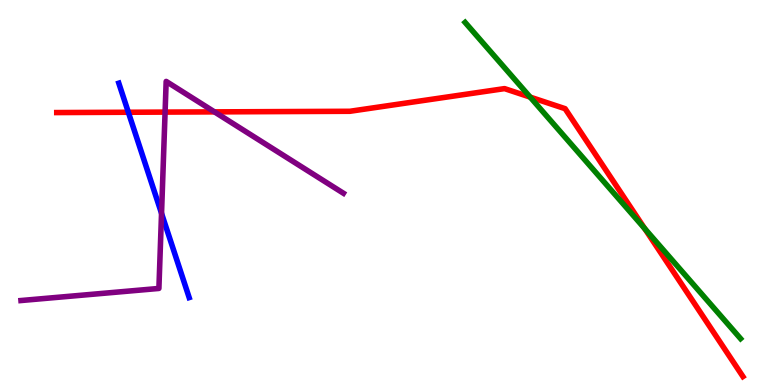[{'lines': ['blue', 'red'], 'intersections': [{'x': 1.66, 'y': 7.08}]}, {'lines': ['green', 'red'], 'intersections': [{'x': 6.84, 'y': 7.48}, {'x': 8.32, 'y': 4.06}]}, {'lines': ['purple', 'red'], 'intersections': [{'x': 2.13, 'y': 7.09}, {'x': 2.77, 'y': 7.09}]}, {'lines': ['blue', 'green'], 'intersections': []}, {'lines': ['blue', 'purple'], 'intersections': [{'x': 2.08, 'y': 4.46}]}, {'lines': ['green', 'purple'], 'intersections': []}]